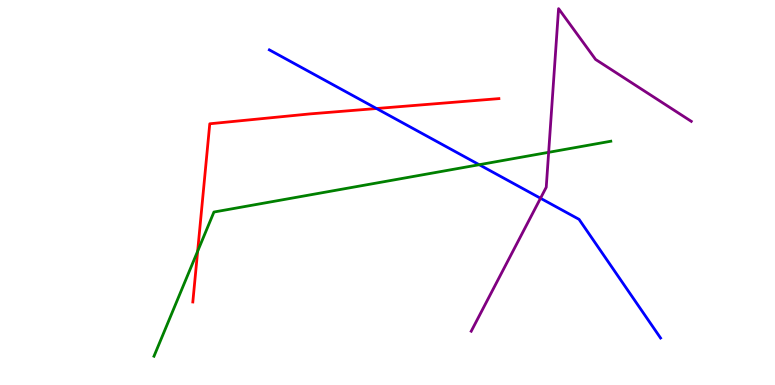[{'lines': ['blue', 'red'], 'intersections': [{'x': 4.86, 'y': 7.18}]}, {'lines': ['green', 'red'], 'intersections': [{'x': 2.55, 'y': 3.47}]}, {'lines': ['purple', 'red'], 'intersections': []}, {'lines': ['blue', 'green'], 'intersections': [{'x': 6.18, 'y': 5.72}]}, {'lines': ['blue', 'purple'], 'intersections': [{'x': 6.97, 'y': 4.85}]}, {'lines': ['green', 'purple'], 'intersections': [{'x': 7.08, 'y': 6.04}]}]